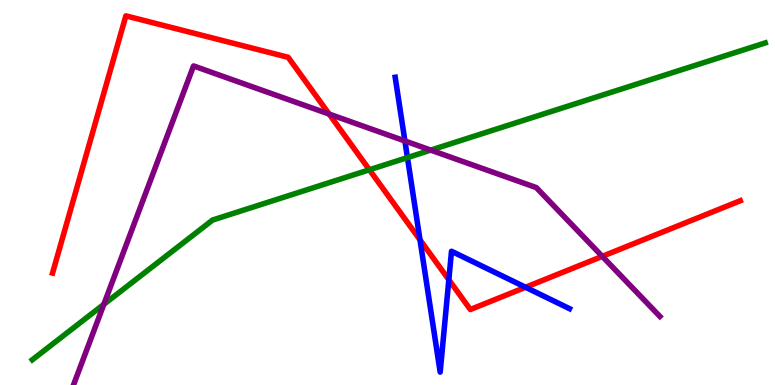[{'lines': ['blue', 'red'], 'intersections': [{'x': 5.42, 'y': 3.77}, {'x': 5.79, 'y': 2.73}, {'x': 6.78, 'y': 2.54}]}, {'lines': ['green', 'red'], 'intersections': [{'x': 4.77, 'y': 5.59}]}, {'lines': ['purple', 'red'], 'intersections': [{'x': 4.25, 'y': 7.04}, {'x': 7.77, 'y': 3.34}]}, {'lines': ['blue', 'green'], 'intersections': [{'x': 5.26, 'y': 5.91}]}, {'lines': ['blue', 'purple'], 'intersections': [{'x': 5.22, 'y': 6.34}]}, {'lines': ['green', 'purple'], 'intersections': [{'x': 1.34, 'y': 2.09}, {'x': 5.56, 'y': 6.1}]}]